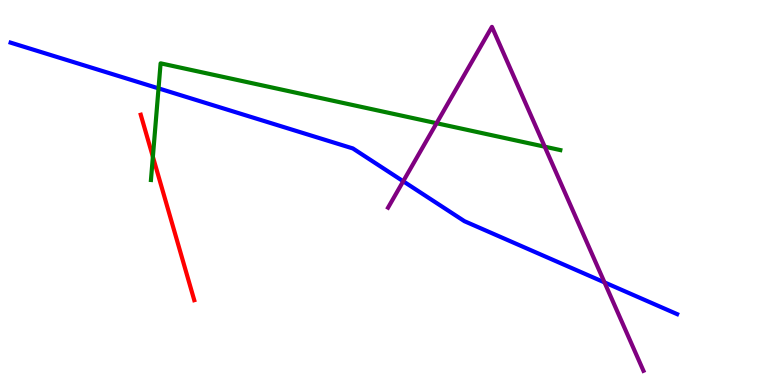[{'lines': ['blue', 'red'], 'intersections': []}, {'lines': ['green', 'red'], 'intersections': [{'x': 1.97, 'y': 5.93}]}, {'lines': ['purple', 'red'], 'intersections': []}, {'lines': ['blue', 'green'], 'intersections': [{'x': 2.05, 'y': 7.7}]}, {'lines': ['blue', 'purple'], 'intersections': [{'x': 5.2, 'y': 5.29}, {'x': 7.8, 'y': 2.67}]}, {'lines': ['green', 'purple'], 'intersections': [{'x': 5.63, 'y': 6.8}, {'x': 7.03, 'y': 6.19}]}]